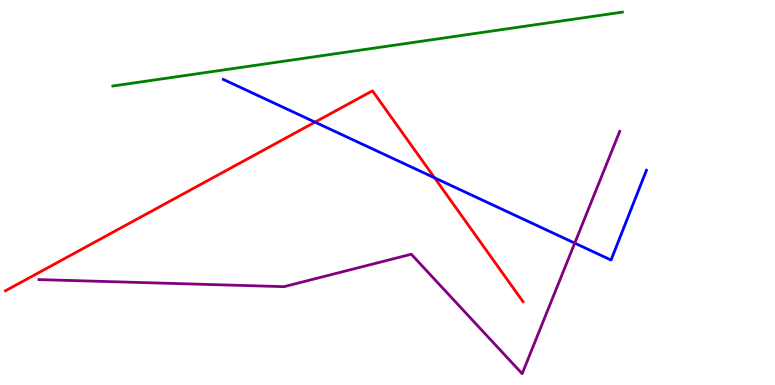[{'lines': ['blue', 'red'], 'intersections': [{'x': 4.06, 'y': 6.83}, {'x': 5.61, 'y': 5.38}]}, {'lines': ['green', 'red'], 'intersections': []}, {'lines': ['purple', 'red'], 'intersections': []}, {'lines': ['blue', 'green'], 'intersections': []}, {'lines': ['blue', 'purple'], 'intersections': [{'x': 7.42, 'y': 3.69}]}, {'lines': ['green', 'purple'], 'intersections': []}]